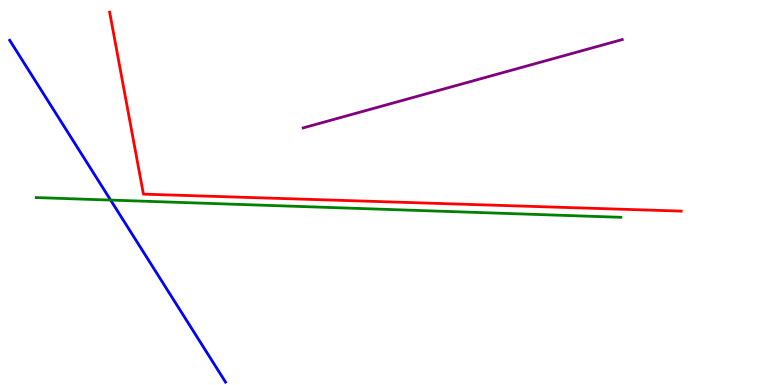[{'lines': ['blue', 'red'], 'intersections': []}, {'lines': ['green', 'red'], 'intersections': []}, {'lines': ['purple', 'red'], 'intersections': []}, {'lines': ['blue', 'green'], 'intersections': [{'x': 1.43, 'y': 4.8}]}, {'lines': ['blue', 'purple'], 'intersections': []}, {'lines': ['green', 'purple'], 'intersections': []}]